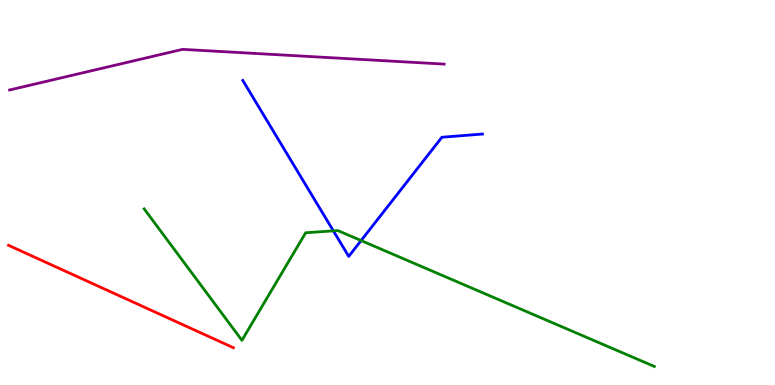[{'lines': ['blue', 'red'], 'intersections': []}, {'lines': ['green', 'red'], 'intersections': []}, {'lines': ['purple', 'red'], 'intersections': []}, {'lines': ['blue', 'green'], 'intersections': [{'x': 4.3, 'y': 4.0}, {'x': 4.66, 'y': 3.75}]}, {'lines': ['blue', 'purple'], 'intersections': []}, {'lines': ['green', 'purple'], 'intersections': []}]